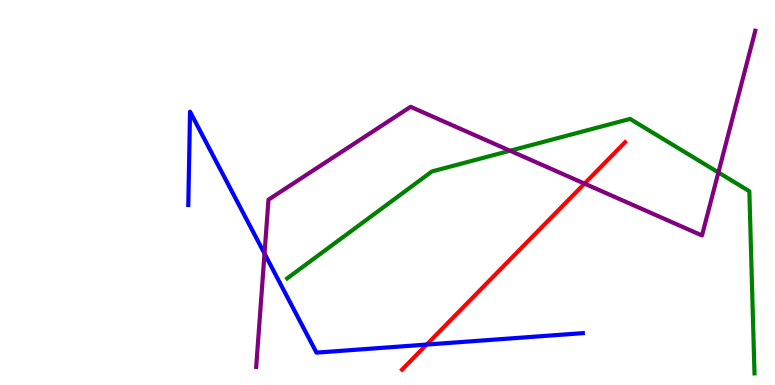[{'lines': ['blue', 'red'], 'intersections': [{'x': 5.51, 'y': 1.05}]}, {'lines': ['green', 'red'], 'intersections': []}, {'lines': ['purple', 'red'], 'intersections': [{'x': 7.54, 'y': 5.23}]}, {'lines': ['blue', 'green'], 'intersections': []}, {'lines': ['blue', 'purple'], 'intersections': [{'x': 3.41, 'y': 3.41}]}, {'lines': ['green', 'purple'], 'intersections': [{'x': 6.58, 'y': 6.08}, {'x': 9.27, 'y': 5.52}]}]